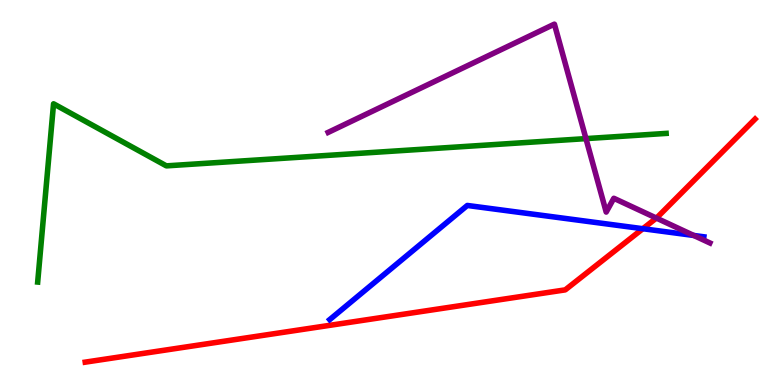[{'lines': ['blue', 'red'], 'intersections': [{'x': 8.29, 'y': 4.06}]}, {'lines': ['green', 'red'], 'intersections': []}, {'lines': ['purple', 'red'], 'intersections': [{'x': 8.47, 'y': 4.34}]}, {'lines': ['blue', 'green'], 'intersections': []}, {'lines': ['blue', 'purple'], 'intersections': [{'x': 8.95, 'y': 3.88}]}, {'lines': ['green', 'purple'], 'intersections': [{'x': 7.56, 'y': 6.4}]}]